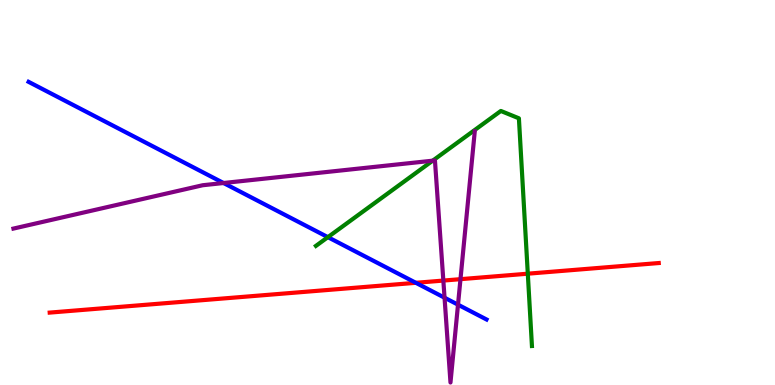[{'lines': ['blue', 'red'], 'intersections': [{'x': 5.37, 'y': 2.65}]}, {'lines': ['green', 'red'], 'intersections': [{'x': 6.81, 'y': 2.89}]}, {'lines': ['purple', 'red'], 'intersections': [{'x': 5.72, 'y': 2.71}, {'x': 5.94, 'y': 2.75}]}, {'lines': ['blue', 'green'], 'intersections': [{'x': 4.23, 'y': 3.84}]}, {'lines': ['blue', 'purple'], 'intersections': [{'x': 2.88, 'y': 5.25}, {'x': 5.74, 'y': 2.27}, {'x': 5.91, 'y': 2.09}]}, {'lines': ['green', 'purple'], 'intersections': [{'x': 5.58, 'y': 5.83}]}]